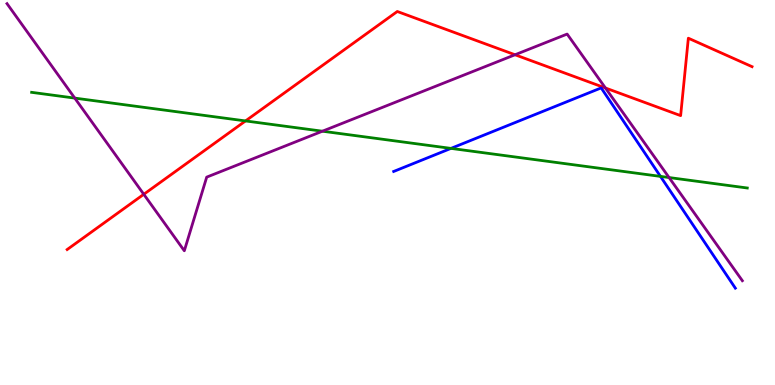[{'lines': ['blue', 'red'], 'intersections': []}, {'lines': ['green', 'red'], 'intersections': [{'x': 3.17, 'y': 6.86}]}, {'lines': ['purple', 'red'], 'intersections': [{'x': 1.86, 'y': 4.95}, {'x': 6.65, 'y': 8.58}, {'x': 7.81, 'y': 7.71}]}, {'lines': ['blue', 'green'], 'intersections': [{'x': 5.82, 'y': 6.15}, {'x': 8.52, 'y': 5.42}]}, {'lines': ['blue', 'purple'], 'intersections': []}, {'lines': ['green', 'purple'], 'intersections': [{'x': 0.965, 'y': 7.45}, {'x': 4.16, 'y': 6.59}, {'x': 8.63, 'y': 5.39}]}]